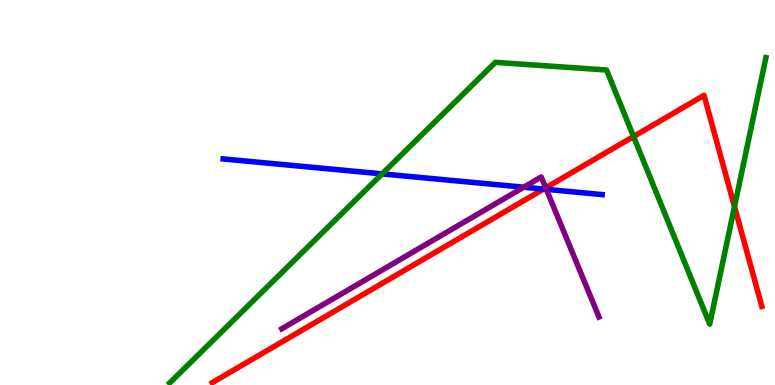[{'lines': ['blue', 'red'], 'intersections': [{'x': 7.01, 'y': 5.09}]}, {'lines': ['green', 'red'], 'intersections': [{'x': 8.17, 'y': 6.45}, {'x': 9.48, 'y': 4.63}]}, {'lines': ['purple', 'red'], 'intersections': [{'x': 7.04, 'y': 5.12}]}, {'lines': ['blue', 'green'], 'intersections': [{'x': 4.93, 'y': 5.48}]}, {'lines': ['blue', 'purple'], 'intersections': [{'x': 6.76, 'y': 5.14}, {'x': 7.05, 'y': 5.08}]}, {'lines': ['green', 'purple'], 'intersections': []}]